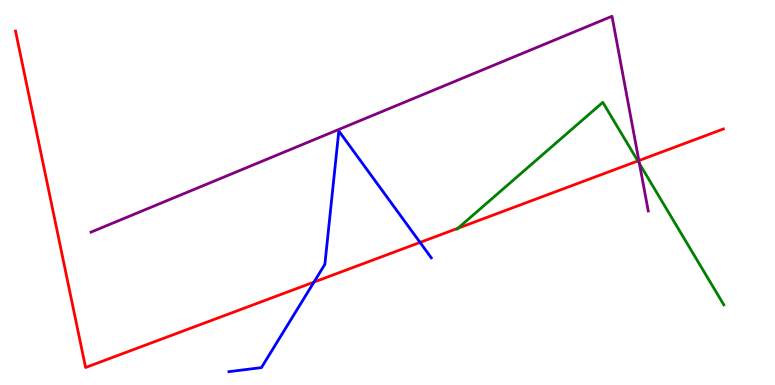[{'lines': ['blue', 'red'], 'intersections': [{'x': 4.05, 'y': 2.67}, {'x': 5.42, 'y': 3.7}]}, {'lines': ['green', 'red'], 'intersections': [{'x': 5.91, 'y': 4.07}, {'x': 8.23, 'y': 5.82}]}, {'lines': ['purple', 'red'], 'intersections': [{'x': 8.24, 'y': 5.83}]}, {'lines': ['blue', 'green'], 'intersections': []}, {'lines': ['blue', 'purple'], 'intersections': []}, {'lines': ['green', 'purple'], 'intersections': [{'x': 8.25, 'y': 5.75}]}]